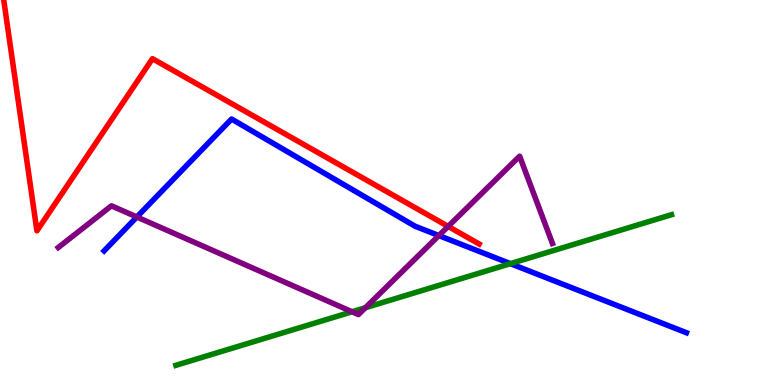[{'lines': ['blue', 'red'], 'intersections': []}, {'lines': ['green', 'red'], 'intersections': []}, {'lines': ['purple', 'red'], 'intersections': [{'x': 5.78, 'y': 4.12}]}, {'lines': ['blue', 'green'], 'intersections': [{'x': 6.59, 'y': 3.15}]}, {'lines': ['blue', 'purple'], 'intersections': [{'x': 1.77, 'y': 4.36}, {'x': 5.66, 'y': 3.88}]}, {'lines': ['green', 'purple'], 'intersections': [{'x': 4.54, 'y': 1.9}, {'x': 4.71, 'y': 2.01}]}]